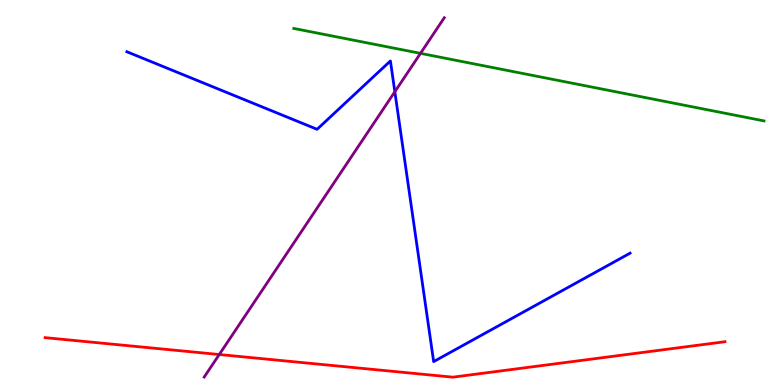[{'lines': ['blue', 'red'], 'intersections': []}, {'lines': ['green', 'red'], 'intersections': []}, {'lines': ['purple', 'red'], 'intersections': [{'x': 2.83, 'y': 0.792}]}, {'lines': ['blue', 'green'], 'intersections': []}, {'lines': ['blue', 'purple'], 'intersections': [{'x': 5.09, 'y': 7.62}]}, {'lines': ['green', 'purple'], 'intersections': [{'x': 5.43, 'y': 8.61}]}]